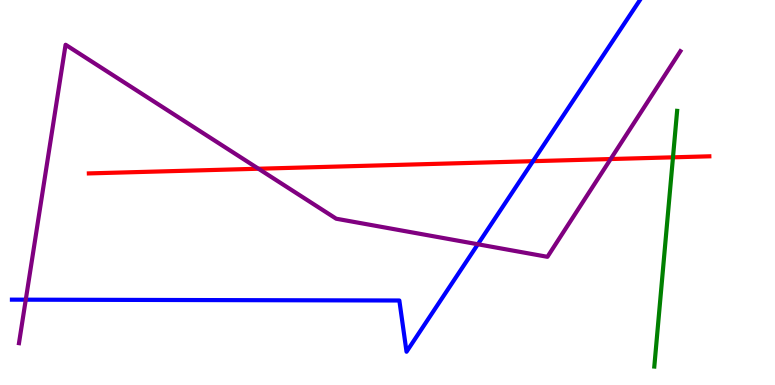[{'lines': ['blue', 'red'], 'intersections': [{'x': 6.88, 'y': 5.81}]}, {'lines': ['green', 'red'], 'intersections': [{'x': 8.68, 'y': 5.91}]}, {'lines': ['purple', 'red'], 'intersections': [{'x': 3.34, 'y': 5.62}, {'x': 7.88, 'y': 5.87}]}, {'lines': ['blue', 'green'], 'intersections': []}, {'lines': ['blue', 'purple'], 'intersections': [{'x': 0.333, 'y': 2.22}, {'x': 6.17, 'y': 3.66}]}, {'lines': ['green', 'purple'], 'intersections': []}]